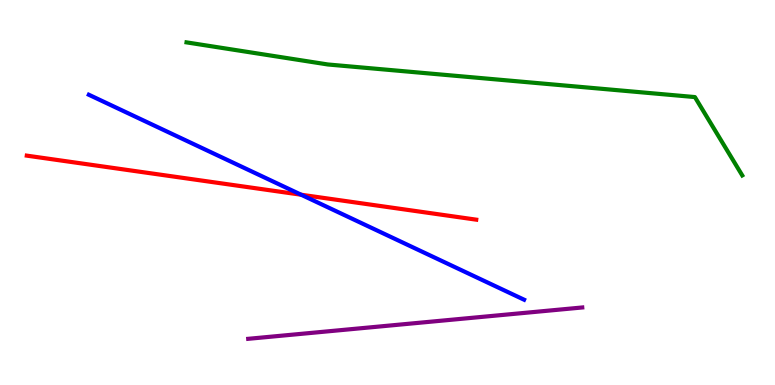[{'lines': ['blue', 'red'], 'intersections': [{'x': 3.89, 'y': 4.94}]}, {'lines': ['green', 'red'], 'intersections': []}, {'lines': ['purple', 'red'], 'intersections': []}, {'lines': ['blue', 'green'], 'intersections': []}, {'lines': ['blue', 'purple'], 'intersections': []}, {'lines': ['green', 'purple'], 'intersections': []}]